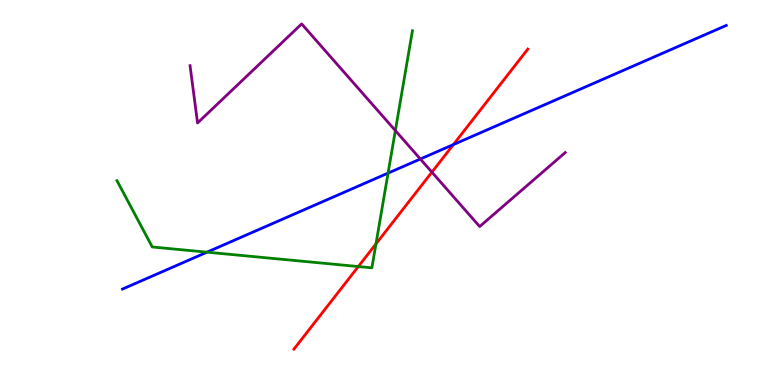[{'lines': ['blue', 'red'], 'intersections': [{'x': 5.85, 'y': 6.24}]}, {'lines': ['green', 'red'], 'intersections': [{'x': 4.62, 'y': 3.08}, {'x': 4.85, 'y': 3.66}]}, {'lines': ['purple', 'red'], 'intersections': [{'x': 5.57, 'y': 5.53}]}, {'lines': ['blue', 'green'], 'intersections': [{'x': 2.67, 'y': 3.45}, {'x': 5.01, 'y': 5.5}]}, {'lines': ['blue', 'purple'], 'intersections': [{'x': 5.42, 'y': 5.87}]}, {'lines': ['green', 'purple'], 'intersections': [{'x': 5.1, 'y': 6.61}]}]